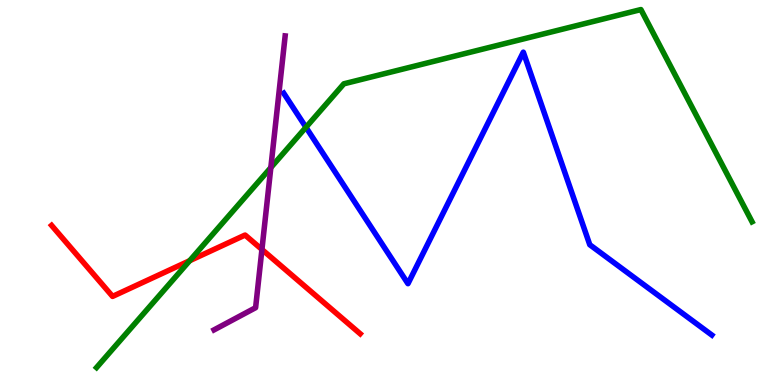[{'lines': ['blue', 'red'], 'intersections': []}, {'lines': ['green', 'red'], 'intersections': [{'x': 2.45, 'y': 3.23}]}, {'lines': ['purple', 'red'], 'intersections': [{'x': 3.38, 'y': 3.52}]}, {'lines': ['blue', 'green'], 'intersections': [{'x': 3.95, 'y': 6.69}]}, {'lines': ['blue', 'purple'], 'intersections': []}, {'lines': ['green', 'purple'], 'intersections': [{'x': 3.49, 'y': 5.65}]}]